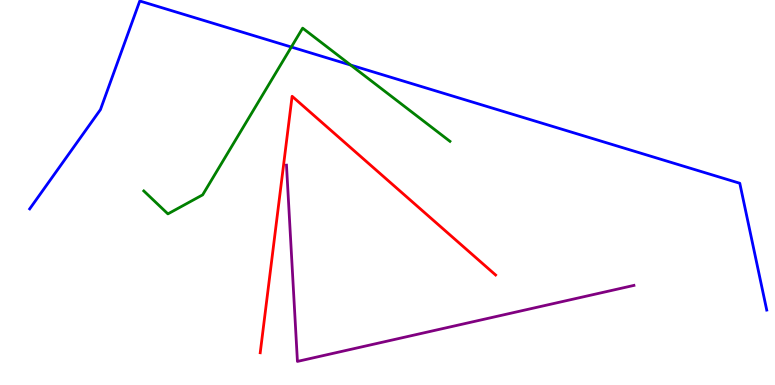[{'lines': ['blue', 'red'], 'intersections': []}, {'lines': ['green', 'red'], 'intersections': []}, {'lines': ['purple', 'red'], 'intersections': []}, {'lines': ['blue', 'green'], 'intersections': [{'x': 3.76, 'y': 8.78}, {'x': 4.52, 'y': 8.31}]}, {'lines': ['blue', 'purple'], 'intersections': []}, {'lines': ['green', 'purple'], 'intersections': []}]